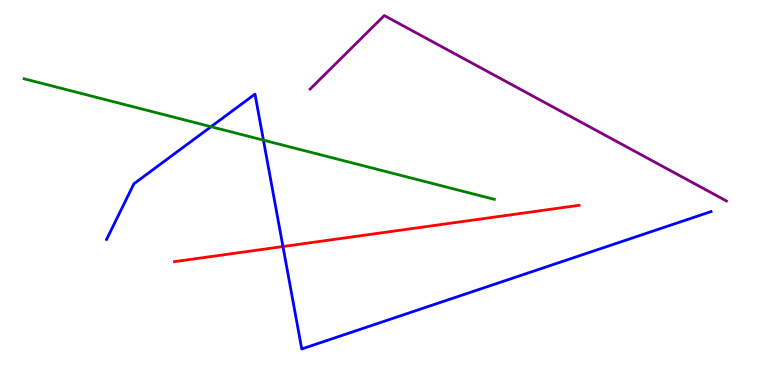[{'lines': ['blue', 'red'], 'intersections': [{'x': 3.65, 'y': 3.6}]}, {'lines': ['green', 'red'], 'intersections': []}, {'lines': ['purple', 'red'], 'intersections': []}, {'lines': ['blue', 'green'], 'intersections': [{'x': 2.72, 'y': 6.71}, {'x': 3.4, 'y': 6.36}]}, {'lines': ['blue', 'purple'], 'intersections': []}, {'lines': ['green', 'purple'], 'intersections': []}]